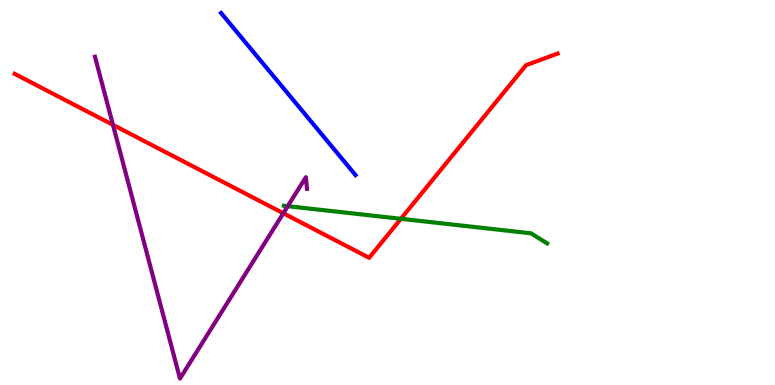[{'lines': ['blue', 'red'], 'intersections': []}, {'lines': ['green', 'red'], 'intersections': [{'x': 5.17, 'y': 4.32}]}, {'lines': ['purple', 'red'], 'intersections': [{'x': 1.46, 'y': 6.76}, {'x': 3.66, 'y': 4.46}]}, {'lines': ['blue', 'green'], 'intersections': []}, {'lines': ['blue', 'purple'], 'intersections': []}, {'lines': ['green', 'purple'], 'intersections': [{'x': 3.71, 'y': 4.64}]}]